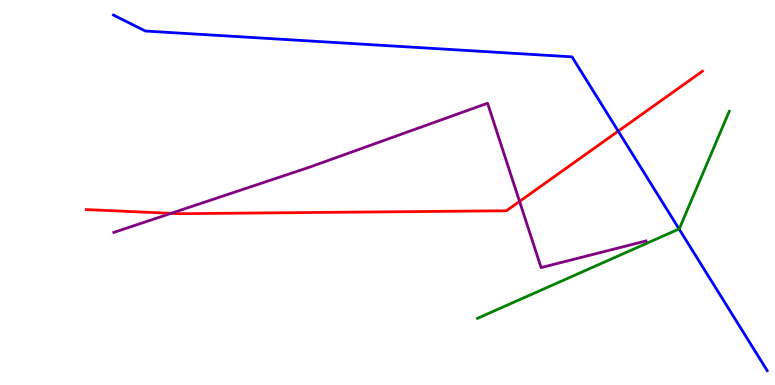[{'lines': ['blue', 'red'], 'intersections': [{'x': 7.98, 'y': 6.59}]}, {'lines': ['green', 'red'], 'intersections': []}, {'lines': ['purple', 'red'], 'intersections': [{'x': 2.21, 'y': 4.46}, {'x': 6.7, 'y': 4.77}]}, {'lines': ['blue', 'green'], 'intersections': [{'x': 8.76, 'y': 4.05}]}, {'lines': ['blue', 'purple'], 'intersections': []}, {'lines': ['green', 'purple'], 'intersections': []}]